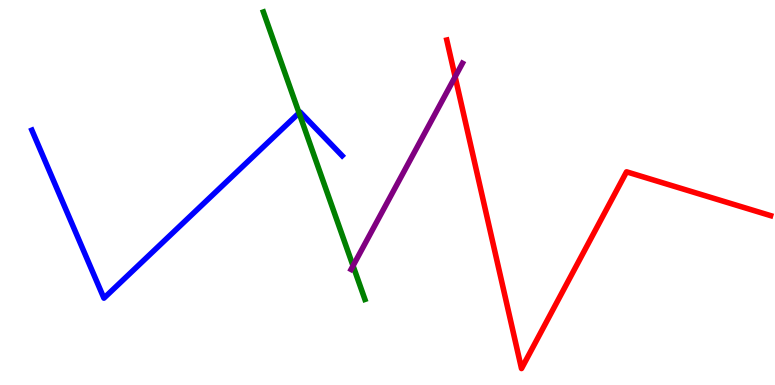[{'lines': ['blue', 'red'], 'intersections': []}, {'lines': ['green', 'red'], 'intersections': []}, {'lines': ['purple', 'red'], 'intersections': [{'x': 5.87, 'y': 8.01}]}, {'lines': ['blue', 'green'], 'intersections': [{'x': 3.86, 'y': 7.07}]}, {'lines': ['blue', 'purple'], 'intersections': []}, {'lines': ['green', 'purple'], 'intersections': [{'x': 4.56, 'y': 3.1}]}]